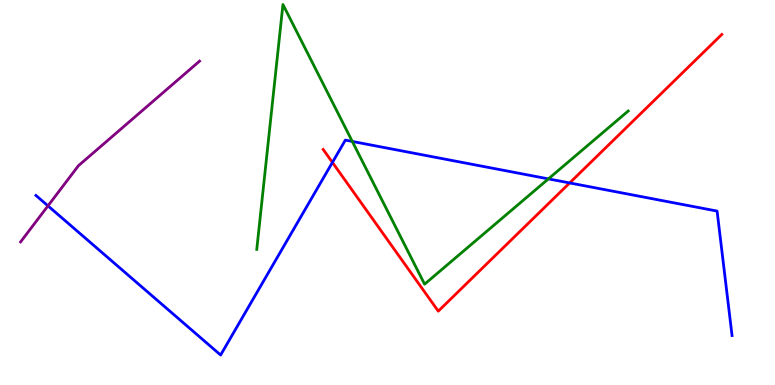[{'lines': ['blue', 'red'], 'intersections': [{'x': 4.29, 'y': 5.78}, {'x': 7.35, 'y': 5.25}]}, {'lines': ['green', 'red'], 'intersections': []}, {'lines': ['purple', 'red'], 'intersections': []}, {'lines': ['blue', 'green'], 'intersections': [{'x': 4.55, 'y': 6.33}, {'x': 7.08, 'y': 5.35}]}, {'lines': ['blue', 'purple'], 'intersections': [{'x': 0.619, 'y': 4.65}]}, {'lines': ['green', 'purple'], 'intersections': []}]